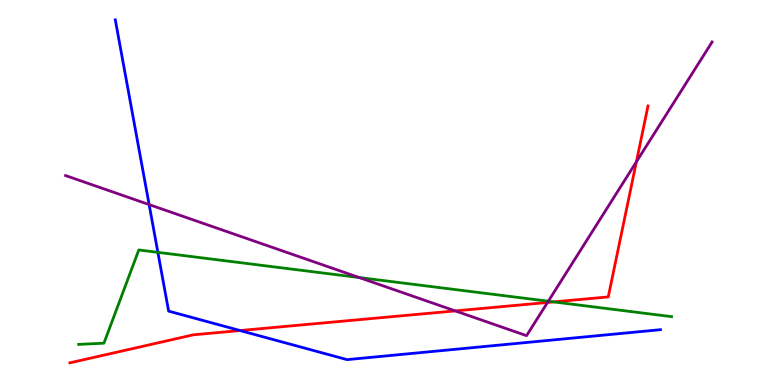[{'lines': ['blue', 'red'], 'intersections': [{'x': 3.1, 'y': 1.41}]}, {'lines': ['green', 'red'], 'intersections': [{'x': 7.14, 'y': 2.16}]}, {'lines': ['purple', 'red'], 'intersections': [{'x': 5.87, 'y': 1.92}, {'x': 7.06, 'y': 2.14}, {'x': 8.21, 'y': 5.8}]}, {'lines': ['blue', 'green'], 'intersections': [{'x': 2.04, 'y': 3.45}]}, {'lines': ['blue', 'purple'], 'intersections': [{'x': 1.92, 'y': 4.69}]}, {'lines': ['green', 'purple'], 'intersections': [{'x': 4.64, 'y': 2.79}, {'x': 7.07, 'y': 2.18}]}]